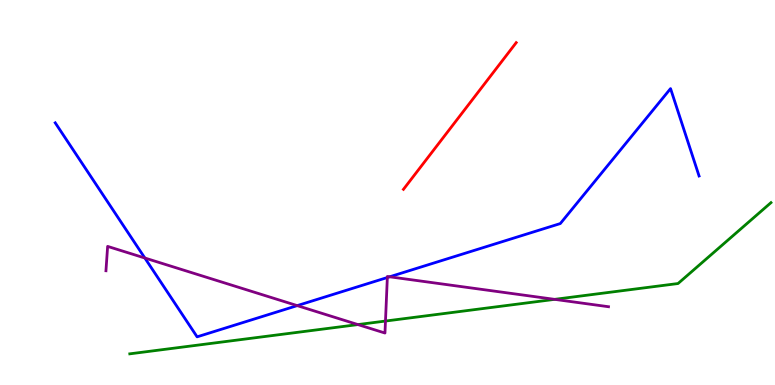[{'lines': ['blue', 'red'], 'intersections': []}, {'lines': ['green', 'red'], 'intersections': []}, {'lines': ['purple', 'red'], 'intersections': []}, {'lines': ['blue', 'green'], 'intersections': []}, {'lines': ['blue', 'purple'], 'intersections': [{'x': 1.87, 'y': 3.3}, {'x': 3.84, 'y': 2.06}, {'x': 5.0, 'y': 2.79}, {'x': 5.03, 'y': 2.81}]}, {'lines': ['green', 'purple'], 'intersections': [{'x': 4.62, 'y': 1.57}, {'x': 4.97, 'y': 1.66}, {'x': 7.16, 'y': 2.22}]}]